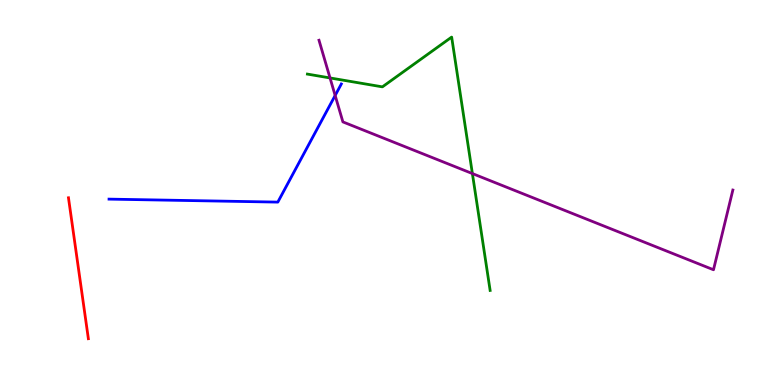[{'lines': ['blue', 'red'], 'intersections': []}, {'lines': ['green', 'red'], 'intersections': []}, {'lines': ['purple', 'red'], 'intersections': []}, {'lines': ['blue', 'green'], 'intersections': []}, {'lines': ['blue', 'purple'], 'intersections': [{'x': 4.32, 'y': 7.52}]}, {'lines': ['green', 'purple'], 'intersections': [{'x': 4.26, 'y': 7.98}, {'x': 6.1, 'y': 5.49}]}]